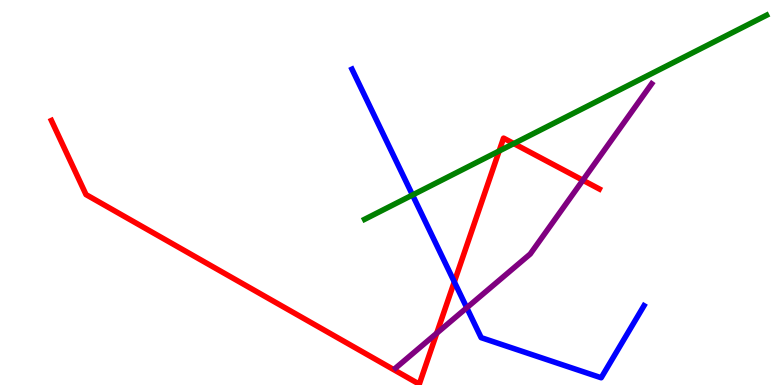[{'lines': ['blue', 'red'], 'intersections': [{'x': 5.86, 'y': 2.68}]}, {'lines': ['green', 'red'], 'intersections': [{'x': 6.44, 'y': 6.08}, {'x': 6.63, 'y': 6.27}]}, {'lines': ['purple', 'red'], 'intersections': [{'x': 5.64, 'y': 1.34}, {'x': 7.52, 'y': 5.32}]}, {'lines': ['blue', 'green'], 'intersections': [{'x': 5.32, 'y': 4.94}]}, {'lines': ['blue', 'purple'], 'intersections': [{'x': 6.02, 'y': 2.01}]}, {'lines': ['green', 'purple'], 'intersections': []}]